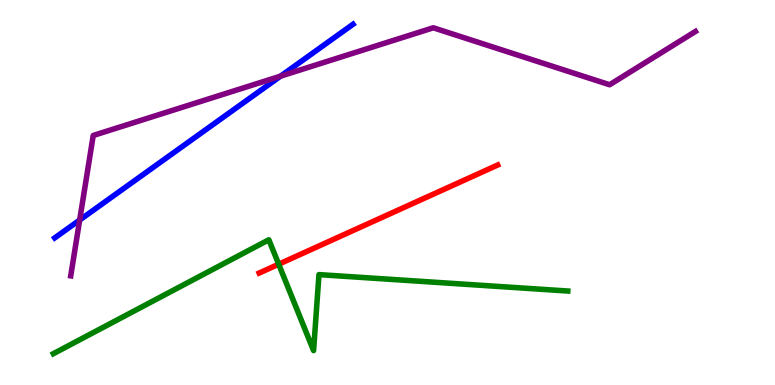[{'lines': ['blue', 'red'], 'intersections': []}, {'lines': ['green', 'red'], 'intersections': [{'x': 3.6, 'y': 3.14}]}, {'lines': ['purple', 'red'], 'intersections': []}, {'lines': ['blue', 'green'], 'intersections': []}, {'lines': ['blue', 'purple'], 'intersections': [{'x': 1.03, 'y': 4.29}, {'x': 3.62, 'y': 8.02}]}, {'lines': ['green', 'purple'], 'intersections': []}]